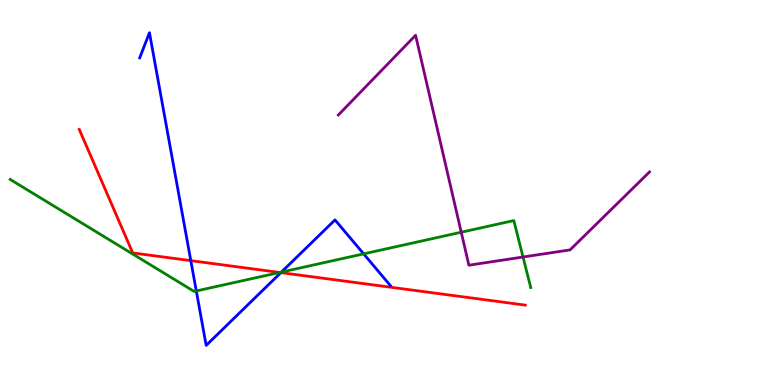[{'lines': ['blue', 'red'], 'intersections': [{'x': 2.46, 'y': 3.23}, {'x': 3.62, 'y': 2.92}]}, {'lines': ['green', 'red'], 'intersections': [{'x': 3.61, 'y': 2.92}]}, {'lines': ['purple', 'red'], 'intersections': []}, {'lines': ['blue', 'green'], 'intersections': [{'x': 2.53, 'y': 2.44}, {'x': 3.63, 'y': 2.93}, {'x': 4.69, 'y': 3.41}]}, {'lines': ['blue', 'purple'], 'intersections': []}, {'lines': ['green', 'purple'], 'intersections': [{'x': 5.95, 'y': 3.97}, {'x': 6.75, 'y': 3.32}]}]